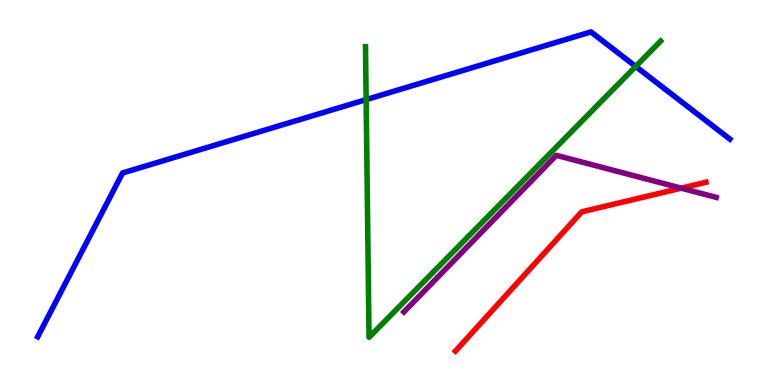[{'lines': ['blue', 'red'], 'intersections': []}, {'lines': ['green', 'red'], 'intersections': []}, {'lines': ['purple', 'red'], 'intersections': [{'x': 8.79, 'y': 5.11}]}, {'lines': ['blue', 'green'], 'intersections': [{'x': 4.72, 'y': 7.41}, {'x': 8.2, 'y': 8.27}]}, {'lines': ['blue', 'purple'], 'intersections': []}, {'lines': ['green', 'purple'], 'intersections': []}]